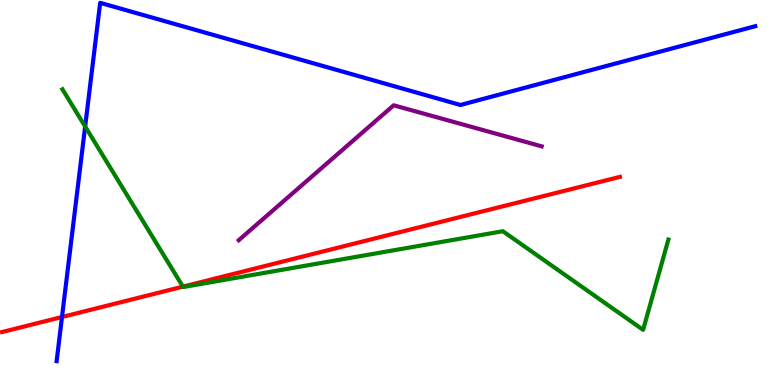[{'lines': ['blue', 'red'], 'intersections': [{'x': 0.8, 'y': 1.77}]}, {'lines': ['green', 'red'], 'intersections': [{'x': 2.36, 'y': 2.55}]}, {'lines': ['purple', 'red'], 'intersections': []}, {'lines': ['blue', 'green'], 'intersections': [{'x': 1.1, 'y': 6.71}]}, {'lines': ['blue', 'purple'], 'intersections': []}, {'lines': ['green', 'purple'], 'intersections': []}]